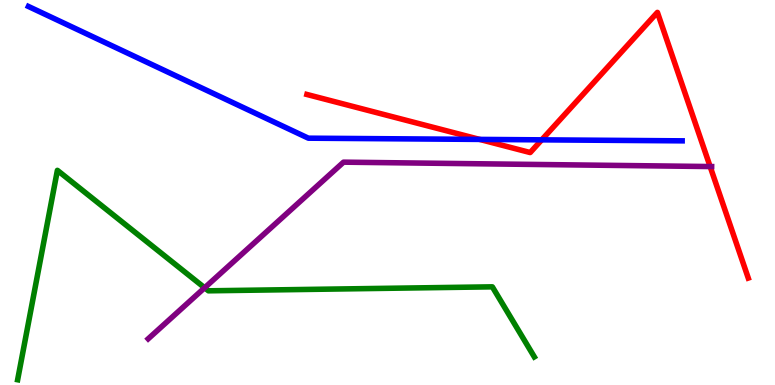[{'lines': ['blue', 'red'], 'intersections': [{'x': 6.19, 'y': 6.38}, {'x': 6.99, 'y': 6.37}]}, {'lines': ['green', 'red'], 'intersections': []}, {'lines': ['purple', 'red'], 'intersections': [{'x': 9.16, 'y': 5.67}]}, {'lines': ['blue', 'green'], 'intersections': []}, {'lines': ['blue', 'purple'], 'intersections': []}, {'lines': ['green', 'purple'], 'intersections': [{'x': 2.64, 'y': 2.53}]}]